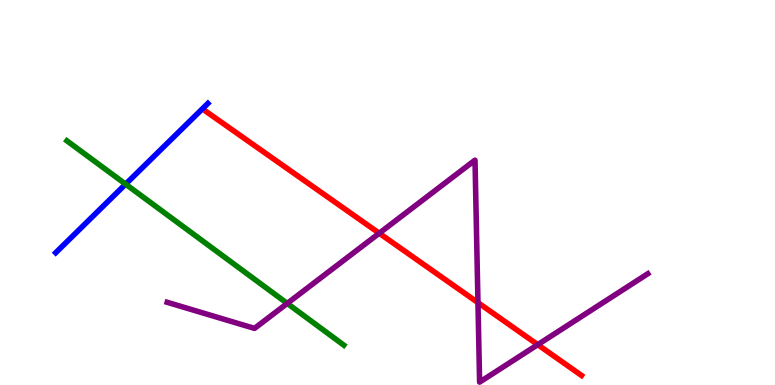[{'lines': ['blue', 'red'], 'intersections': []}, {'lines': ['green', 'red'], 'intersections': []}, {'lines': ['purple', 'red'], 'intersections': [{'x': 4.89, 'y': 3.94}, {'x': 6.17, 'y': 2.14}, {'x': 6.94, 'y': 1.05}]}, {'lines': ['blue', 'green'], 'intersections': [{'x': 1.62, 'y': 5.22}]}, {'lines': ['blue', 'purple'], 'intersections': []}, {'lines': ['green', 'purple'], 'intersections': [{'x': 3.71, 'y': 2.12}]}]